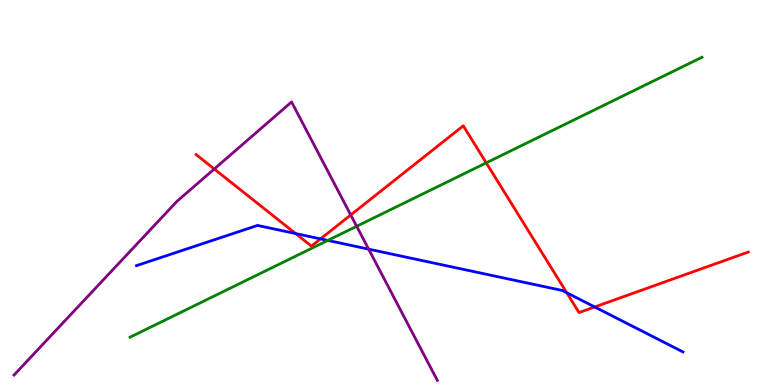[{'lines': ['blue', 'red'], 'intersections': [{'x': 3.81, 'y': 3.93}, {'x': 4.14, 'y': 3.8}, {'x': 7.31, 'y': 2.4}, {'x': 7.67, 'y': 2.03}]}, {'lines': ['green', 'red'], 'intersections': [{'x': 6.27, 'y': 5.77}]}, {'lines': ['purple', 'red'], 'intersections': [{'x': 2.76, 'y': 5.61}, {'x': 4.53, 'y': 4.42}]}, {'lines': ['blue', 'green'], 'intersections': [{'x': 4.23, 'y': 3.76}]}, {'lines': ['blue', 'purple'], 'intersections': [{'x': 4.76, 'y': 3.53}]}, {'lines': ['green', 'purple'], 'intersections': [{'x': 4.6, 'y': 4.12}]}]